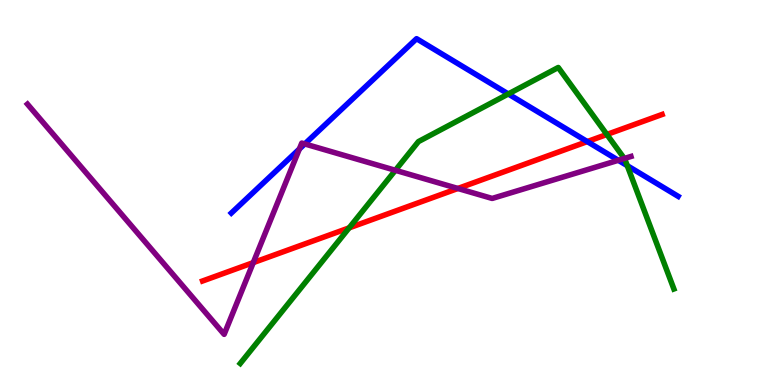[{'lines': ['blue', 'red'], 'intersections': [{'x': 7.58, 'y': 6.32}]}, {'lines': ['green', 'red'], 'intersections': [{'x': 4.51, 'y': 4.08}, {'x': 7.83, 'y': 6.51}]}, {'lines': ['purple', 'red'], 'intersections': [{'x': 3.27, 'y': 3.18}, {'x': 5.91, 'y': 5.1}]}, {'lines': ['blue', 'green'], 'intersections': [{'x': 6.56, 'y': 7.56}, {'x': 8.09, 'y': 5.7}]}, {'lines': ['blue', 'purple'], 'intersections': [{'x': 3.86, 'y': 6.13}, {'x': 3.93, 'y': 6.26}, {'x': 7.98, 'y': 5.84}]}, {'lines': ['green', 'purple'], 'intersections': [{'x': 5.1, 'y': 5.58}, {'x': 8.06, 'y': 5.88}]}]